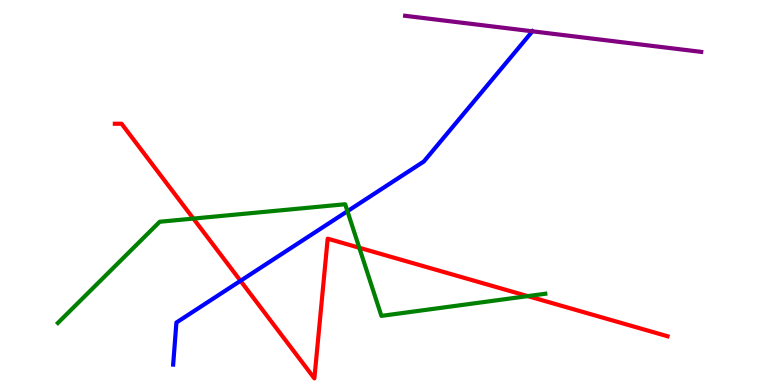[{'lines': ['blue', 'red'], 'intersections': [{'x': 3.1, 'y': 2.71}]}, {'lines': ['green', 'red'], 'intersections': [{'x': 2.5, 'y': 4.32}, {'x': 4.64, 'y': 3.56}, {'x': 6.81, 'y': 2.31}]}, {'lines': ['purple', 'red'], 'intersections': []}, {'lines': ['blue', 'green'], 'intersections': [{'x': 4.48, 'y': 4.51}]}, {'lines': ['blue', 'purple'], 'intersections': [{'x': 6.87, 'y': 9.19}]}, {'lines': ['green', 'purple'], 'intersections': []}]